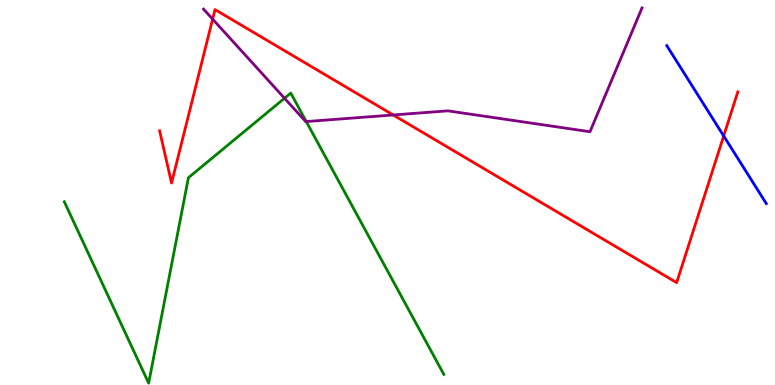[{'lines': ['blue', 'red'], 'intersections': [{'x': 9.34, 'y': 6.47}]}, {'lines': ['green', 'red'], 'intersections': []}, {'lines': ['purple', 'red'], 'intersections': [{'x': 2.74, 'y': 9.5}, {'x': 5.07, 'y': 7.01}]}, {'lines': ['blue', 'green'], 'intersections': []}, {'lines': ['blue', 'purple'], 'intersections': []}, {'lines': ['green', 'purple'], 'intersections': [{'x': 3.67, 'y': 7.45}, {'x': 3.95, 'y': 6.84}]}]